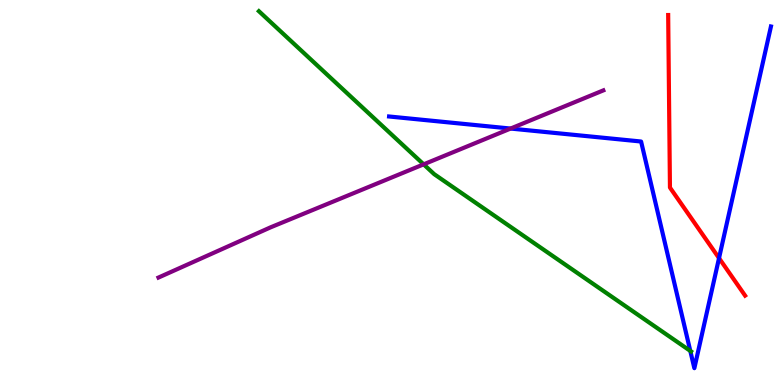[{'lines': ['blue', 'red'], 'intersections': [{'x': 9.28, 'y': 3.3}]}, {'lines': ['green', 'red'], 'intersections': []}, {'lines': ['purple', 'red'], 'intersections': []}, {'lines': ['blue', 'green'], 'intersections': [{'x': 8.91, 'y': 0.885}]}, {'lines': ['blue', 'purple'], 'intersections': [{'x': 6.59, 'y': 6.66}]}, {'lines': ['green', 'purple'], 'intersections': [{'x': 5.47, 'y': 5.73}]}]